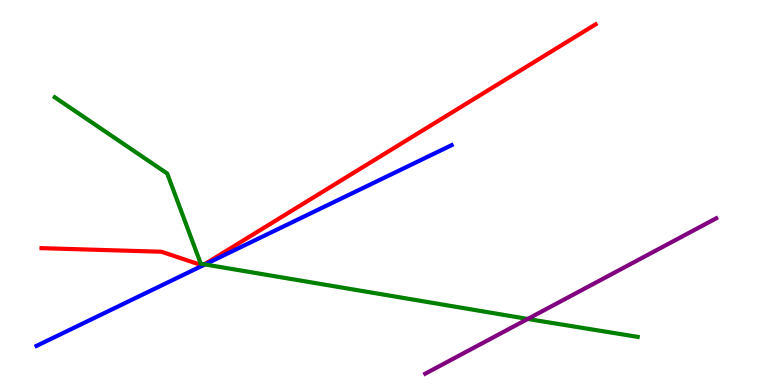[{'lines': ['blue', 'red'], 'intersections': []}, {'lines': ['green', 'red'], 'intersections': [{'x': 2.64, 'y': 3.13}]}, {'lines': ['purple', 'red'], 'intersections': []}, {'lines': ['blue', 'green'], 'intersections': [{'x': 2.64, 'y': 3.13}]}, {'lines': ['blue', 'purple'], 'intersections': []}, {'lines': ['green', 'purple'], 'intersections': [{'x': 6.81, 'y': 1.72}]}]